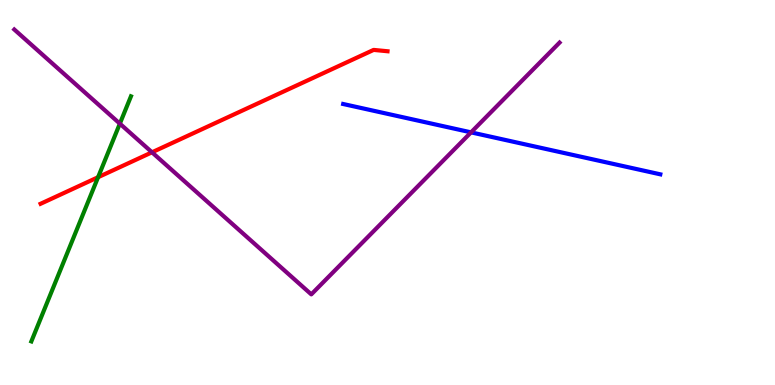[{'lines': ['blue', 'red'], 'intersections': []}, {'lines': ['green', 'red'], 'intersections': [{'x': 1.27, 'y': 5.4}]}, {'lines': ['purple', 'red'], 'intersections': [{'x': 1.96, 'y': 6.04}]}, {'lines': ['blue', 'green'], 'intersections': []}, {'lines': ['blue', 'purple'], 'intersections': [{'x': 6.08, 'y': 6.56}]}, {'lines': ['green', 'purple'], 'intersections': [{'x': 1.55, 'y': 6.79}]}]